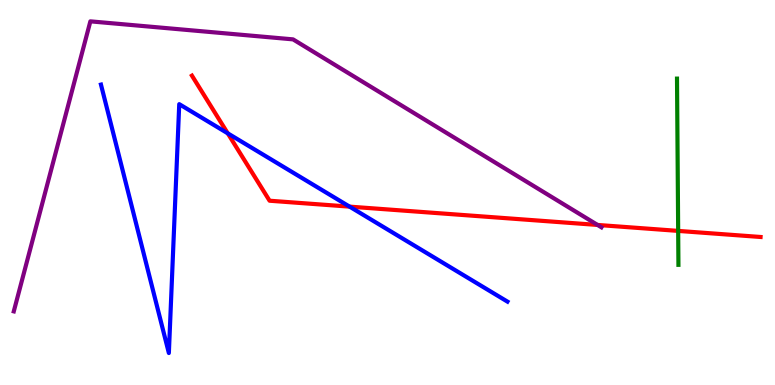[{'lines': ['blue', 'red'], 'intersections': [{'x': 2.94, 'y': 6.54}, {'x': 4.51, 'y': 4.63}]}, {'lines': ['green', 'red'], 'intersections': [{'x': 8.75, 'y': 4.0}]}, {'lines': ['purple', 'red'], 'intersections': [{'x': 7.71, 'y': 4.16}]}, {'lines': ['blue', 'green'], 'intersections': []}, {'lines': ['blue', 'purple'], 'intersections': []}, {'lines': ['green', 'purple'], 'intersections': []}]